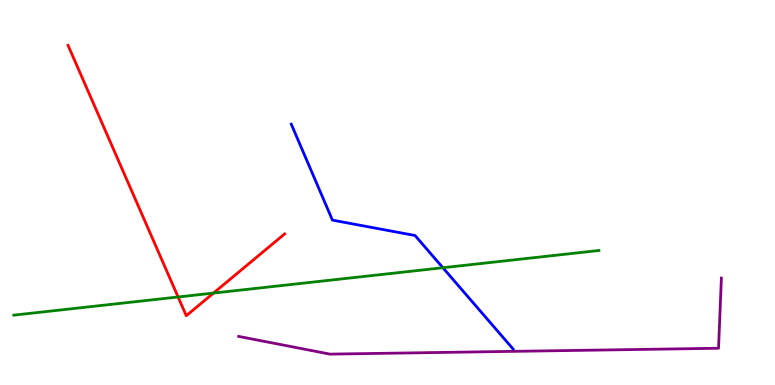[{'lines': ['blue', 'red'], 'intersections': []}, {'lines': ['green', 'red'], 'intersections': [{'x': 2.3, 'y': 2.29}, {'x': 2.75, 'y': 2.39}]}, {'lines': ['purple', 'red'], 'intersections': []}, {'lines': ['blue', 'green'], 'intersections': [{'x': 5.71, 'y': 3.05}]}, {'lines': ['blue', 'purple'], 'intersections': []}, {'lines': ['green', 'purple'], 'intersections': []}]